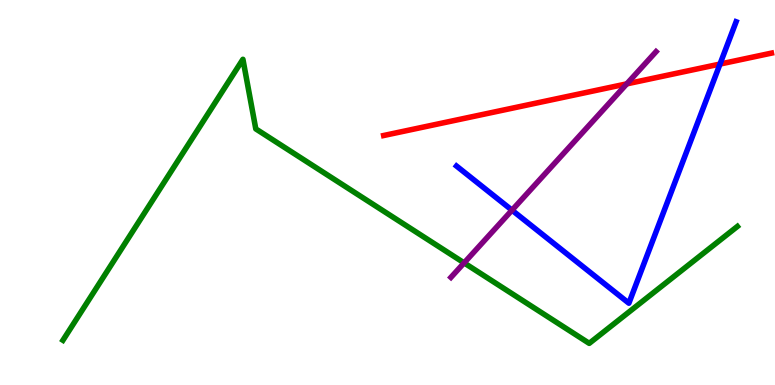[{'lines': ['blue', 'red'], 'intersections': [{'x': 9.29, 'y': 8.34}]}, {'lines': ['green', 'red'], 'intersections': []}, {'lines': ['purple', 'red'], 'intersections': [{'x': 8.09, 'y': 7.82}]}, {'lines': ['blue', 'green'], 'intersections': []}, {'lines': ['blue', 'purple'], 'intersections': [{'x': 6.61, 'y': 4.54}]}, {'lines': ['green', 'purple'], 'intersections': [{'x': 5.99, 'y': 3.17}]}]